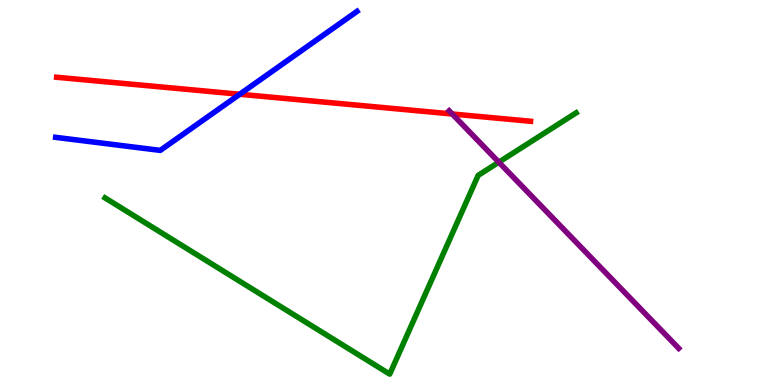[{'lines': ['blue', 'red'], 'intersections': [{'x': 3.09, 'y': 7.55}]}, {'lines': ['green', 'red'], 'intersections': []}, {'lines': ['purple', 'red'], 'intersections': [{'x': 5.84, 'y': 7.04}]}, {'lines': ['blue', 'green'], 'intersections': []}, {'lines': ['blue', 'purple'], 'intersections': []}, {'lines': ['green', 'purple'], 'intersections': [{'x': 6.44, 'y': 5.79}]}]